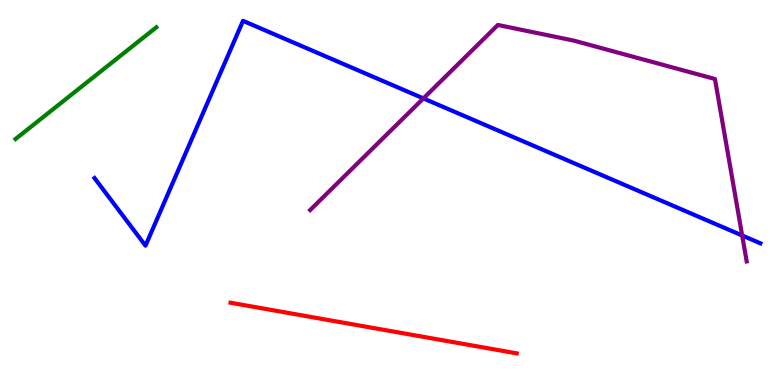[{'lines': ['blue', 'red'], 'intersections': []}, {'lines': ['green', 'red'], 'intersections': []}, {'lines': ['purple', 'red'], 'intersections': []}, {'lines': ['blue', 'green'], 'intersections': []}, {'lines': ['blue', 'purple'], 'intersections': [{'x': 5.46, 'y': 7.44}, {'x': 9.58, 'y': 3.88}]}, {'lines': ['green', 'purple'], 'intersections': []}]